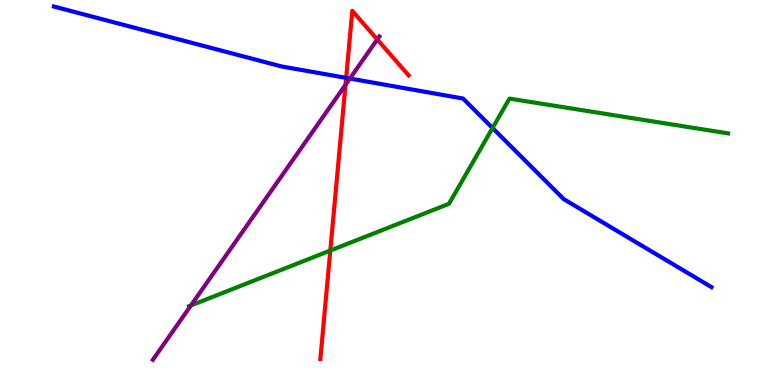[{'lines': ['blue', 'red'], 'intersections': [{'x': 4.47, 'y': 7.98}]}, {'lines': ['green', 'red'], 'intersections': [{'x': 4.26, 'y': 3.49}]}, {'lines': ['purple', 'red'], 'intersections': [{'x': 4.46, 'y': 7.8}, {'x': 4.87, 'y': 8.97}]}, {'lines': ['blue', 'green'], 'intersections': [{'x': 6.36, 'y': 6.68}]}, {'lines': ['blue', 'purple'], 'intersections': [{'x': 4.51, 'y': 7.96}]}, {'lines': ['green', 'purple'], 'intersections': [{'x': 2.46, 'y': 2.07}]}]